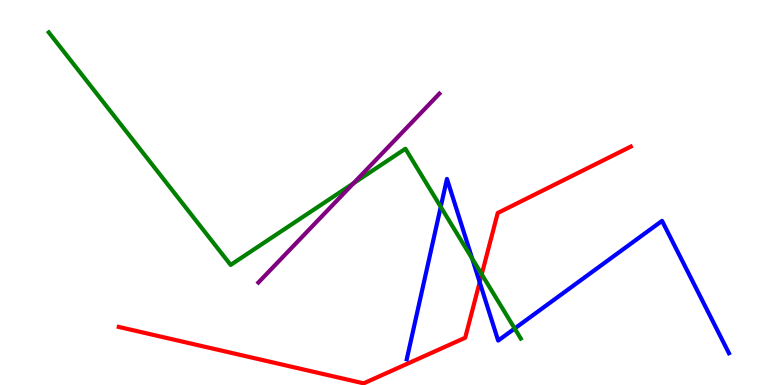[{'lines': ['blue', 'red'], 'intersections': [{'x': 6.19, 'y': 2.67}]}, {'lines': ['green', 'red'], 'intersections': [{'x': 6.22, 'y': 2.87}]}, {'lines': ['purple', 'red'], 'intersections': []}, {'lines': ['blue', 'green'], 'intersections': [{'x': 5.69, 'y': 4.63}, {'x': 6.09, 'y': 3.28}, {'x': 6.64, 'y': 1.47}]}, {'lines': ['blue', 'purple'], 'intersections': []}, {'lines': ['green', 'purple'], 'intersections': [{'x': 4.56, 'y': 5.24}]}]